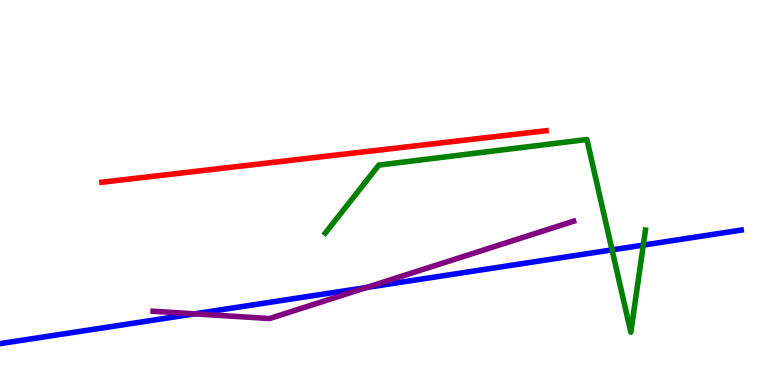[{'lines': ['blue', 'red'], 'intersections': []}, {'lines': ['green', 'red'], 'intersections': []}, {'lines': ['purple', 'red'], 'intersections': []}, {'lines': ['blue', 'green'], 'intersections': [{'x': 7.9, 'y': 3.51}, {'x': 8.3, 'y': 3.63}]}, {'lines': ['blue', 'purple'], 'intersections': [{'x': 2.51, 'y': 1.85}, {'x': 4.73, 'y': 2.53}]}, {'lines': ['green', 'purple'], 'intersections': []}]